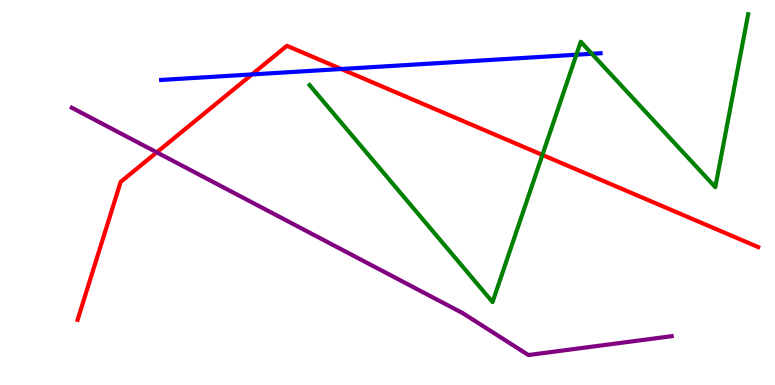[{'lines': ['blue', 'red'], 'intersections': [{'x': 3.25, 'y': 8.07}, {'x': 4.4, 'y': 8.21}]}, {'lines': ['green', 'red'], 'intersections': [{'x': 7.0, 'y': 5.98}]}, {'lines': ['purple', 'red'], 'intersections': [{'x': 2.02, 'y': 6.04}]}, {'lines': ['blue', 'green'], 'intersections': [{'x': 7.44, 'y': 8.58}, {'x': 7.64, 'y': 8.6}]}, {'lines': ['blue', 'purple'], 'intersections': []}, {'lines': ['green', 'purple'], 'intersections': []}]